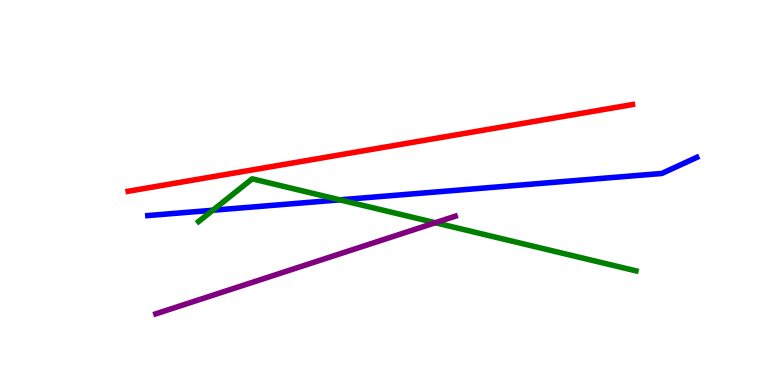[{'lines': ['blue', 'red'], 'intersections': []}, {'lines': ['green', 'red'], 'intersections': []}, {'lines': ['purple', 'red'], 'intersections': []}, {'lines': ['blue', 'green'], 'intersections': [{'x': 2.75, 'y': 4.54}, {'x': 4.38, 'y': 4.81}]}, {'lines': ['blue', 'purple'], 'intersections': []}, {'lines': ['green', 'purple'], 'intersections': [{'x': 5.62, 'y': 4.21}]}]